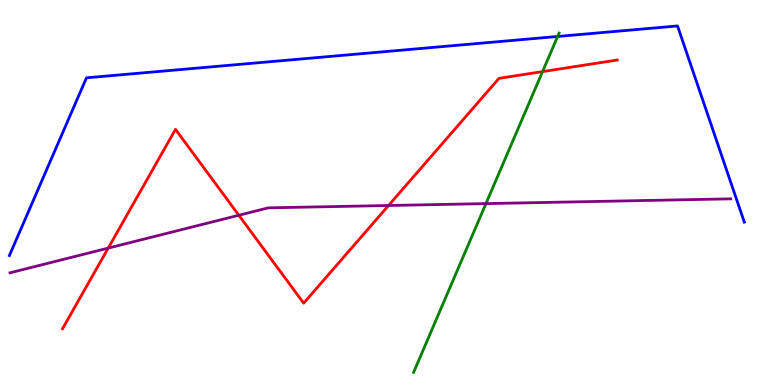[{'lines': ['blue', 'red'], 'intersections': []}, {'lines': ['green', 'red'], 'intersections': [{'x': 7.0, 'y': 8.14}]}, {'lines': ['purple', 'red'], 'intersections': [{'x': 1.4, 'y': 3.56}, {'x': 3.08, 'y': 4.41}, {'x': 5.01, 'y': 4.66}]}, {'lines': ['blue', 'green'], 'intersections': [{'x': 7.2, 'y': 9.05}]}, {'lines': ['blue', 'purple'], 'intersections': []}, {'lines': ['green', 'purple'], 'intersections': [{'x': 6.27, 'y': 4.71}]}]